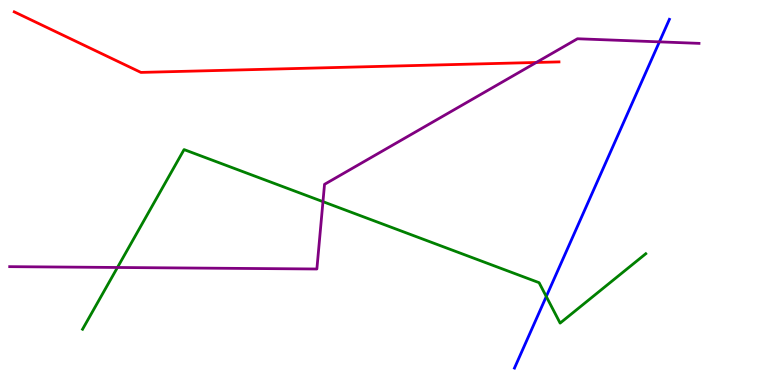[{'lines': ['blue', 'red'], 'intersections': []}, {'lines': ['green', 'red'], 'intersections': []}, {'lines': ['purple', 'red'], 'intersections': [{'x': 6.92, 'y': 8.38}]}, {'lines': ['blue', 'green'], 'intersections': [{'x': 7.05, 'y': 2.3}]}, {'lines': ['blue', 'purple'], 'intersections': [{'x': 8.51, 'y': 8.91}]}, {'lines': ['green', 'purple'], 'intersections': [{'x': 1.52, 'y': 3.05}, {'x': 4.17, 'y': 4.76}]}]